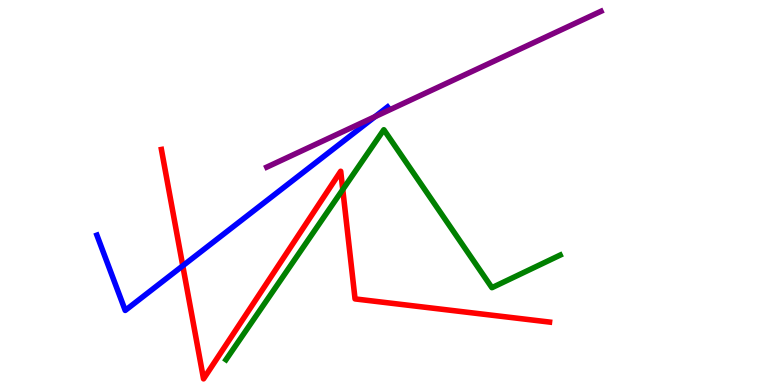[{'lines': ['blue', 'red'], 'intersections': [{'x': 2.36, 'y': 3.1}]}, {'lines': ['green', 'red'], 'intersections': [{'x': 4.42, 'y': 5.08}]}, {'lines': ['purple', 'red'], 'intersections': []}, {'lines': ['blue', 'green'], 'intersections': []}, {'lines': ['blue', 'purple'], 'intersections': [{'x': 4.84, 'y': 6.97}]}, {'lines': ['green', 'purple'], 'intersections': []}]